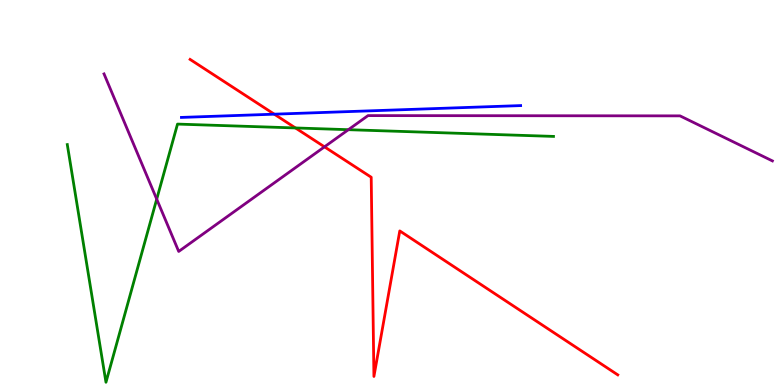[{'lines': ['blue', 'red'], 'intersections': [{'x': 3.54, 'y': 7.03}]}, {'lines': ['green', 'red'], 'intersections': [{'x': 3.81, 'y': 6.68}]}, {'lines': ['purple', 'red'], 'intersections': [{'x': 4.19, 'y': 6.19}]}, {'lines': ['blue', 'green'], 'intersections': []}, {'lines': ['blue', 'purple'], 'intersections': []}, {'lines': ['green', 'purple'], 'intersections': [{'x': 2.02, 'y': 4.83}, {'x': 4.5, 'y': 6.63}]}]